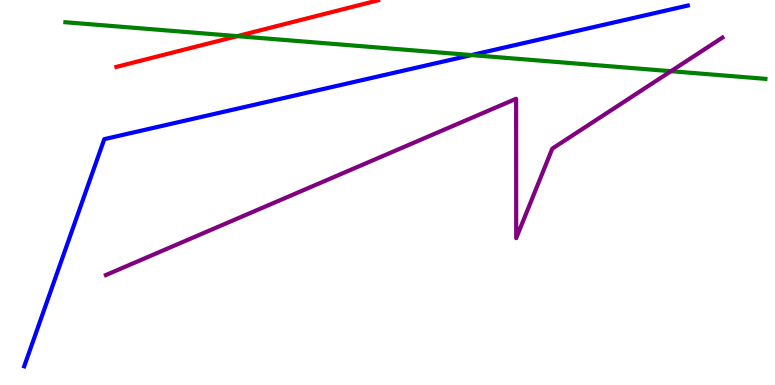[{'lines': ['blue', 'red'], 'intersections': []}, {'lines': ['green', 'red'], 'intersections': [{'x': 3.06, 'y': 9.06}]}, {'lines': ['purple', 'red'], 'intersections': []}, {'lines': ['blue', 'green'], 'intersections': [{'x': 6.08, 'y': 8.57}]}, {'lines': ['blue', 'purple'], 'intersections': []}, {'lines': ['green', 'purple'], 'intersections': [{'x': 8.66, 'y': 8.15}]}]